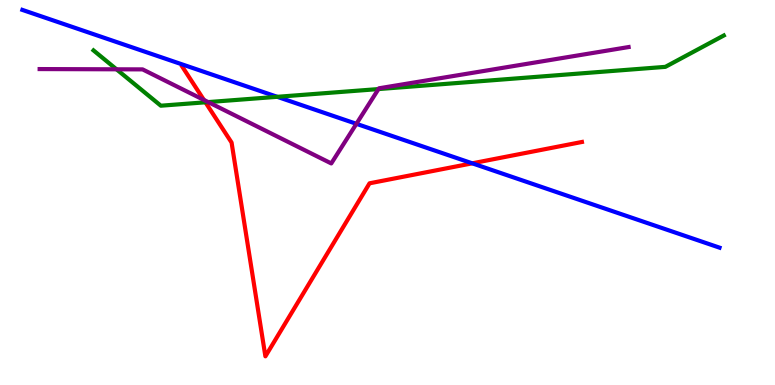[{'lines': ['blue', 'red'], 'intersections': [{'x': 6.09, 'y': 5.76}]}, {'lines': ['green', 'red'], 'intersections': [{'x': 2.65, 'y': 7.34}]}, {'lines': ['purple', 'red'], 'intersections': [{'x': 2.63, 'y': 7.4}]}, {'lines': ['blue', 'green'], 'intersections': [{'x': 3.58, 'y': 7.49}]}, {'lines': ['blue', 'purple'], 'intersections': [{'x': 4.6, 'y': 6.78}]}, {'lines': ['green', 'purple'], 'intersections': [{'x': 1.5, 'y': 8.2}, {'x': 2.69, 'y': 7.35}, {'x': 4.88, 'y': 7.69}]}]